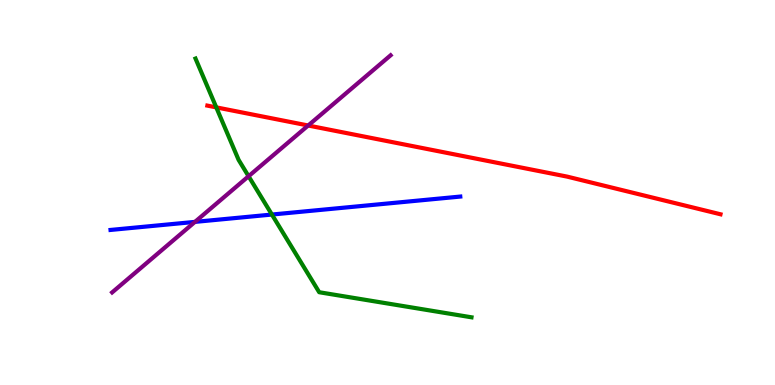[{'lines': ['blue', 'red'], 'intersections': []}, {'lines': ['green', 'red'], 'intersections': [{'x': 2.79, 'y': 7.21}]}, {'lines': ['purple', 'red'], 'intersections': [{'x': 3.98, 'y': 6.74}]}, {'lines': ['blue', 'green'], 'intersections': [{'x': 3.51, 'y': 4.43}]}, {'lines': ['blue', 'purple'], 'intersections': [{'x': 2.52, 'y': 4.24}]}, {'lines': ['green', 'purple'], 'intersections': [{'x': 3.21, 'y': 5.42}]}]